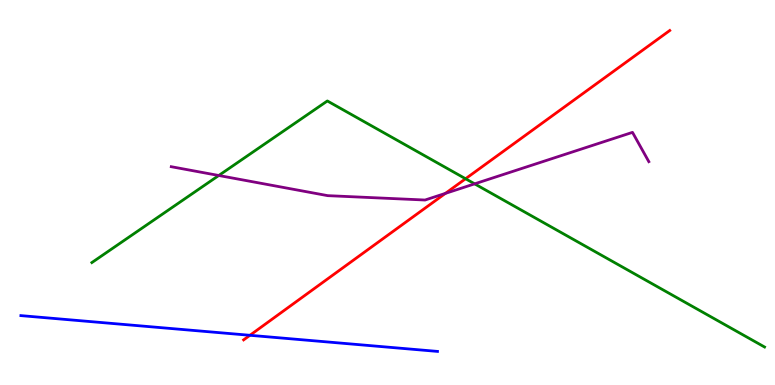[{'lines': ['blue', 'red'], 'intersections': [{'x': 3.22, 'y': 1.29}]}, {'lines': ['green', 'red'], 'intersections': [{'x': 6.01, 'y': 5.36}]}, {'lines': ['purple', 'red'], 'intersections': [{'x': 5.75, 'y': 4.98}]}, {'lines': ['blue', 'green'], 'intersections': []}, {'lines': ['blue', 'purple'], 'intersections': []}, {'lines': ['green', 'purple'], 'intersections': [{'x': 2.82, 'y': 5.44}, {'x': 6.12, 'y': 5.22}]}]